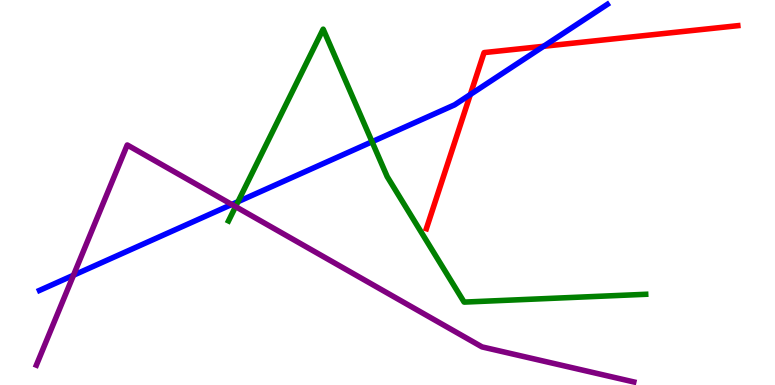[{'lines': ['blue', 'red'], 'intersections': [{'x': 6.07, 'y': 7.55}, {'x': 7.01, 'y': 8.8}]}, {'lines': ['green', 'red'], 'intersections': []}, {'lines': ['purple', 'red'], 'intersections': []}, {'lines': ['blue', 'green'], 'intersections': [{'x': 3.07, 'y': 4.76}, {'x': 4.8, 'y': 6.32}]}, {'lines': ['blue', 'purple'], 'intersections': [{'x': 0.948, 'y': 2.85}, {'x': 2.99, 'y': 4.69}]}, {'lines': ['green', 'purple'], 'intersections': [{'x': 3.04, 'y': 4.63}]}]